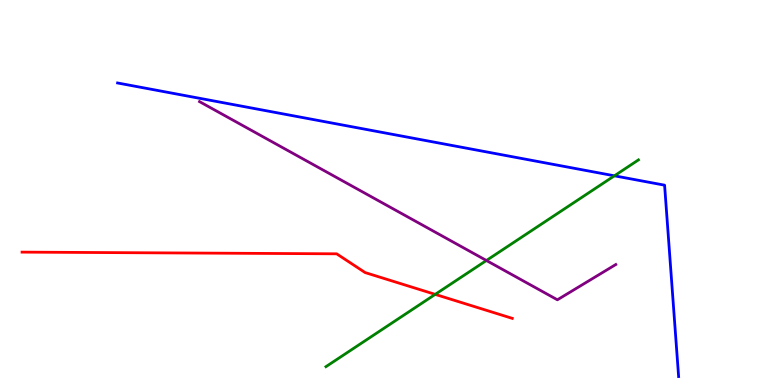[{'lines': ['blue', 'red'], 'intersections': []}, {'lines': ['green', 'red'], 'intersections': [{'x': 5.62, 'y': 2.35}]}, {'lines': ['purple', 'red'], 'intersections': []}, {'lines': ['blue', 'green'], 'intersections': [{'x': 7.93, 'y': 5.43}]}, {'lines': ['blue', 'purple'], 'intersections': []}, {'lines': ['green', 'purple'], 'intersections': [{'x': 6.28, 'y': 3.23}]}]